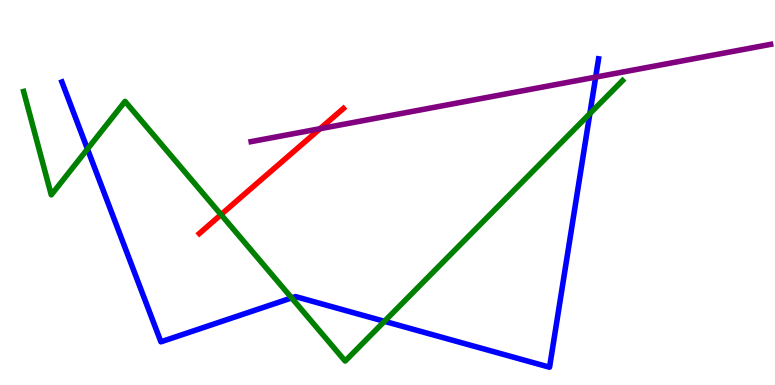[{'lines': ['blue', 'red'], 'intersections': []}, {'lines': ['green', 'red'], 'intersections': [{'x': 2.85, 'y': 4.43}]}, {'lines': ['purple', 'red'], 'intersections': [{'x': 4.13, 'y': 6.66}]}, {'lines': ['blue', 'green'], 'intersections': [{'x': 1.13, 'y': 6.13}, {'x': 3.76, 'y': 2.26}, {'x': 4.96, 'y': 1.65}, {'x': 7.61, 'y': 7.05}]}, {'lines': ['blue', 'purple'], 'intersections': [{'x': 7.69, 'y': 8.0}]}, {'lines': ['green', 'purple'], 'intersections': []}]